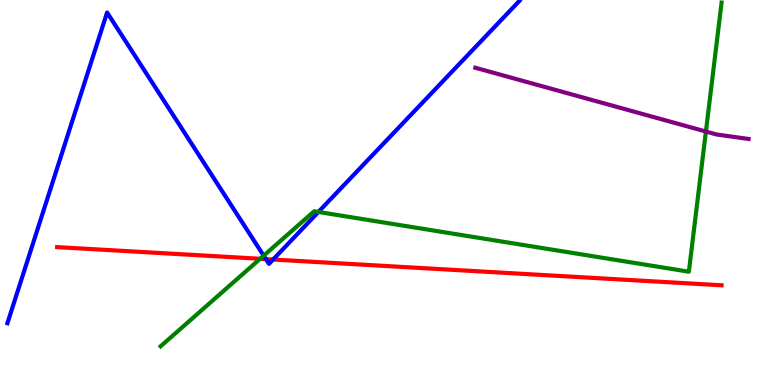[{'lines': ['blue', 'red'], 'intersections': [{'x': 3.43, 'y': 3.27}, {'x': 3.52, 'y': 3.26}]}, {'lines': ['green', 'red'], 'intersections': [{'x': 3.36, 'y': 3.28}]}, {'lines': ['purple', 'red'], 'intersections': []}, {'lines': ['blue', 'green'], 'intersections': [{'x': 3.4, 'y': 3.36}, {'x': 4.11, 'y': 4.49}]}, {'lines': ['blue', 'purple'], 'intersections': []}, {'lines': ['green', 'purple'], 'intersections': [{'x': 9.11, 'y': 6.58}]}]